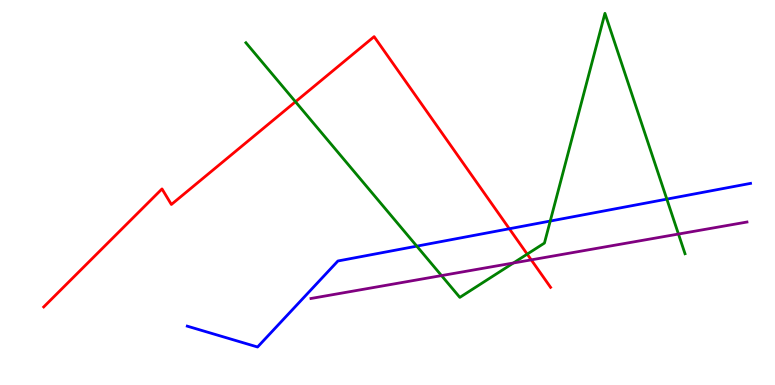[{'lines': ['blue', 'red'], 'intersections': [{'x': 6.57, 'y': 4.06}]}, {'lines': ['green', 'red'], 'intersections': [{'x': 3.81, 'y': 7.36}, {'x': 6.8, 'y': 3.4}]}, {'lines': ['purple', 'red'], 'intersections': [{'x': 6.85, 'y': 3.25}]}, {'lines': ['blue', 'green'], 'intersections': [{'x': 5.38, 'y': 3.61}, {'x': 7.1, 'y': 4.26}, {'x': 8.6, 'y': 4.83}]}, {'lines': ['blue', 'purple'], 'intersections': []}, {'lines': ['green', 'purple'], 'intersections': [{'x': 5.7, 'y': 2.84}, {'x': 6.62, 'y': 3.17}, {'x': 8.75, 'y': 3.92}]}]